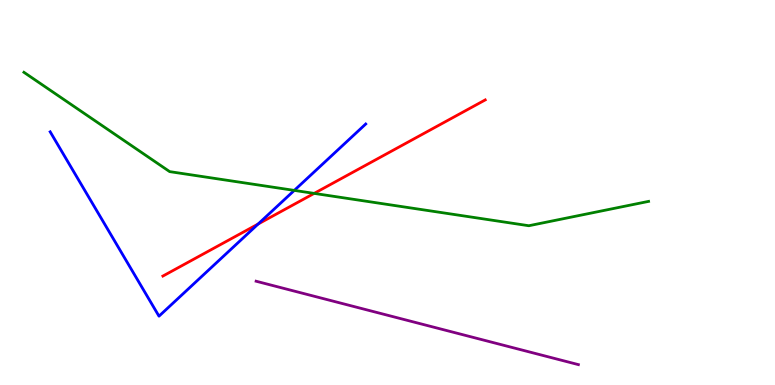[{'lines': ['blue', 'red'], 'intersections': [{'x': 3.33, 'y': 4.18}]}, {'lines': ['green', 'red'], 'intersections': [{'x': 4.05, 'y': 4.98}]}, {'lines': ['purple', 'red'], 'intersections': []}, {'lines': ['blue', 'green'], 'intersections': [{'x': 3.8, 'y': 5.05}]}, {'lines': ['blue', 'purple'], 'intersections': []}, {'lines': ['green', 'purple'], 'intersections': []}]